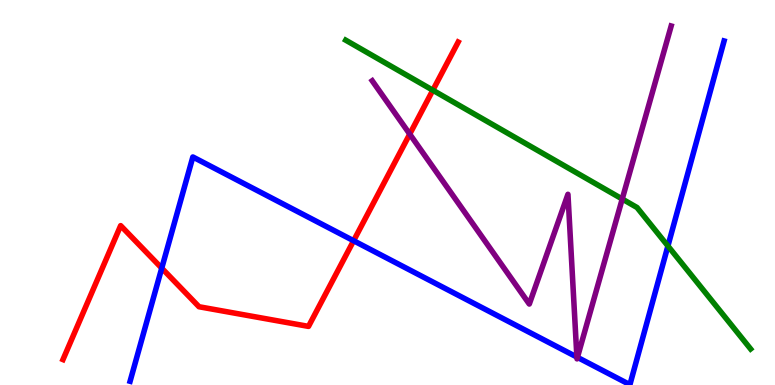[{'lines': ['blue', 'red'], 'intersections': [{'x': 2.09, 'y': 3.03}, {'x': 4.56, 'y': 3.75}]}, {'lines': ['green', 'red'], 'intersections': [{'x': 5.58, 'y': 7.66}]}, {'lines': ['purple', 'red'], 'intersections': [{'x': 5.29, 'y': 6.52}]}, {'lines': ['blue', 'green'], 'intersections': [{'x': 8.62, 'y': 3.61}]}, {'lines': ['blue', 'purple'], 'intersections': [{'x': 7.44, 'y': 0.726}, {'x': 7.45, 'y': 0.718}]}, {'lines': ['green', 'purple'], 'intersections': [{'x': 8.03, 'y': 4.83}]}]